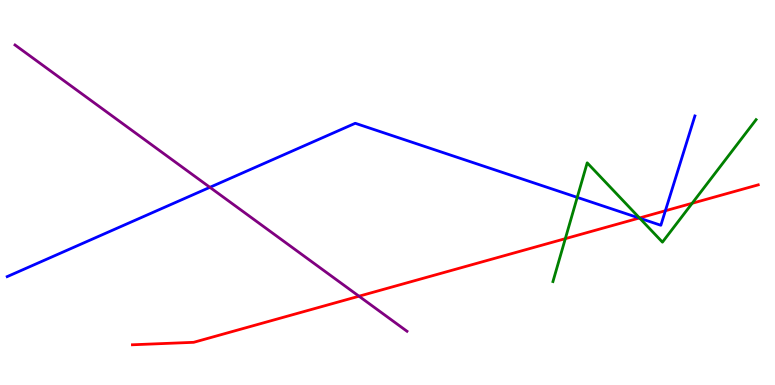[{'lines': ['blue', 'red'], 'intersections': [{'x': 8.25, 'y': 4.34}, {'x': 8.59, 'y': 4.53}]}, {'lines': ['green', 'red'], 'intersections': [{'x': 7.29, 'y': 3.8}, {'x': 8.25, 'y': 4.34}, {'x': 8.93, 'y': 4.72}]}, {'lines': ['purple', 'red'], 'intersections': [{'x': 4.63, 'y': 2.31}]}, {'lines': ['blue', 'green'], 'intersections': [{'x': 7.45, 'y': 4.87}, {'x': 8.25, 'y': 4.33}]}, {'lines': ['blue', 'purple'], 'intersections': [{'x': 2.71, 'y': 5.13}]}, {'lines': ['green', 'purple'], 'intersections': []}]